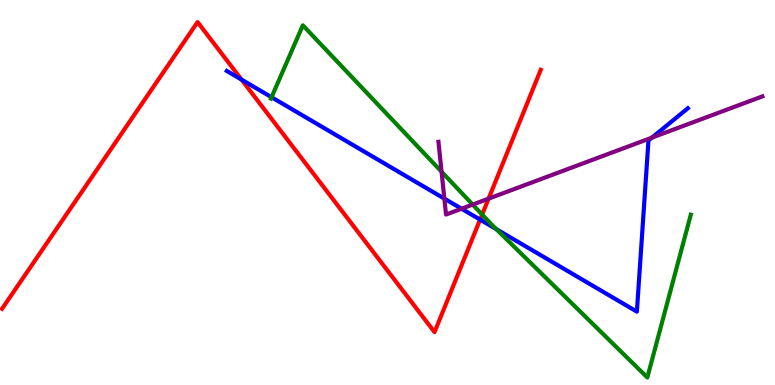[{'lines': ['blue', 'red'], 'intersections': [{'x': 3.12, 'y': 7.93}, {'x': 6.19, 'y': 4.3}]}, {'lines': ['green', 'red'], 'intersections': [{'x': 6.22, 'y': 4.43}]}, {'lines': ['purple', 'red'], 'intersections': [{'x': 6.3, 'y': 4.84}]}, {'lines': ['blue', 'green'], 'intersections': [{'x': 3.5, 'y': 7.47}, {'x': 6.4, 'y': 4.05}]}, {'lines': ['blue', 'purple'], 'intersections': [{'x': 5.73, 'y': 4.84}, {'x': 5.96, 'y': 4.58}, {'x': 8.41, 'y': 6.42}]}, {'lines': ['green', 'purple'], 'intersections': [{'x': 5.7, 'y': 5.54}, {'x': 6.1, 'y': 4.69}]}]